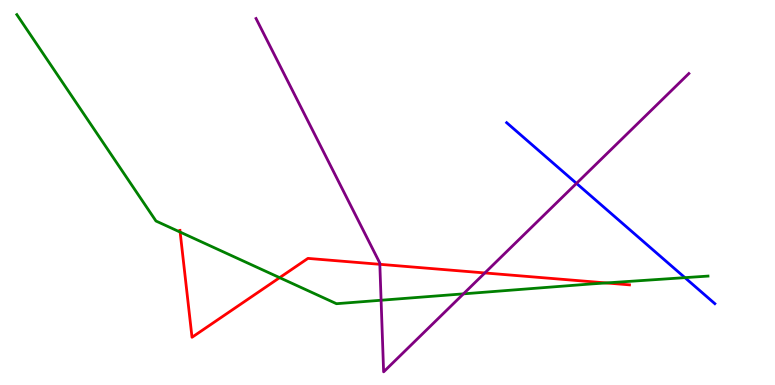[{'lines': ['blue', 'red'], 'intersections': []}, {'lines': ['green', 'red'], 'intersections': [{'x': 2.32, 'y': 3.97}, {'x': 3.61, 'y': 2.79}, {'x': 7.82, 'y': 2.65}]}, {'lines': ['purple', 'red'], 'intersections': [{'x': 4.9, 'y': 3.13}, {'x': 6.26, 'y': 2.91}]}, {'lines': ['blue', 'green'], 'intersections': [{'x': 8.84, 'y': 2.79}]}, {'lines': ['blue', 'purple'], 'intersections': [{'x': 7.44, 'y': 5.24}]}, {'lines': ['green', 'purple'], 'intersections': [{'x': 4.92, 'y': 2.2}, {'x': 5.98, 'y': 2.37}]}]